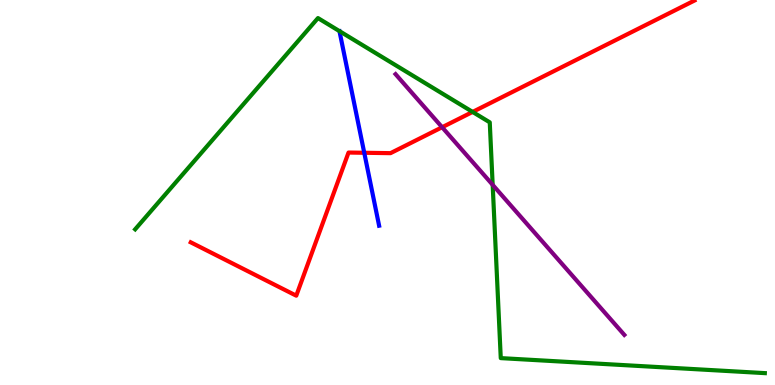[{'lines': ['blue', 'red'], 'intersections': [{'x': 4.7, 'y': 6.03}]}, {'lines': ['green', 'red'], 'intersections': [{'x': 6.1, 'y': 7.09}]}, {'lines': ['purple', 'red'], 'intersections': [{'x': 5.7, 'y': 6.7}]}, {'lines': ['blue', 'green'], 'intersections': []}, {'lines': ['blue', 'purple'], 'intersections': []}, {'lines': ['green', 'purple'], 'intersections': [{'x': 6.36, 'y': 5.2}]}]